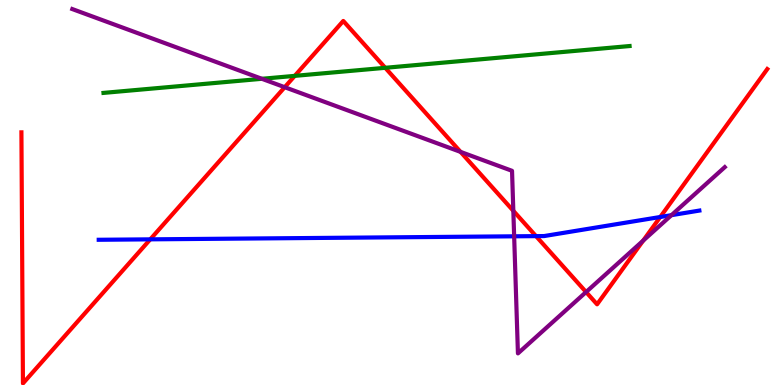[{'lines': ['blue', 'red'], 'intersections': [{'x': 1.94, 'y': 3.78}, {'x': 6.92, 'y': 3.87}, {'x': 8.52, 'y': 4.36}]}, {'lines': ['green', 'red'], 'intersections': [{'x': 3.8, 'y': 8.03}, {'x': 4.97, 'y': 8.24}]}, {'lines': ['purple', 'red'], 'intersections': [{'x': 3.67, 'y': 7.73}, {'x': 5.94, 'y': 6.06}, {'x': 6.62, 'y': 4.52}, {'x': 7.56, 'y': 2.41}, {'x': 8.3, 'y': 3.75}]}, {'lines': ['blue', 'green'], 'intersections': []}, {'lines': ['blue', 'purple'], 'intersections': [{'x': 6.63, 'y': 3.86}, {'x': 8.66, 'y': 4.41}]}, {'lines': ['green', 'purple'], 'intersections': [{'x': 3.38, 'y': 7.95}]}]